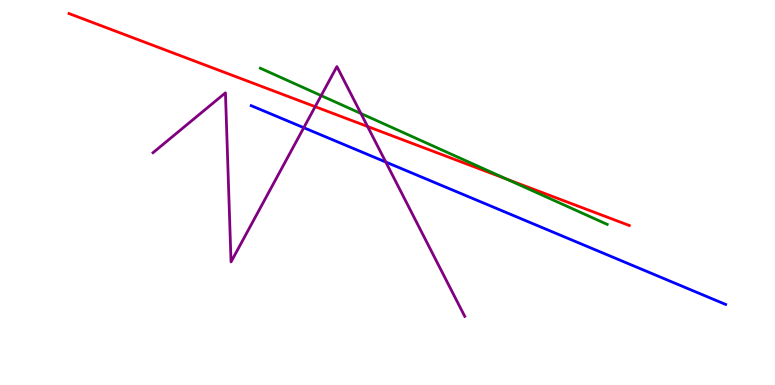[{'lines': ['blue', 'red'], 'intersections': []}, {'lines': ['green', 'red'], 'intersections': [{'x': 6.53, 'y': 5.35}]}, {'lines': ['purple', 'red'], 'intersections': [{'x': 4.07, 'y': 7.23}, {'x': 4.74, 'y': 6.71}]}, {'lines': ['blue', 'green'], 'intersections': []}, {'lines': ['blue', 'purple'], 'intersections': [{'x': 3.92, 'y': 6.68}, {'x': 4.98, 'y': 5.79}]}, {'lines': ['green', 'purple'], 'intersections': [{'x': 4.14, 'y': 7.52}, {'x': 4.66, 'y': 7.05}]}]